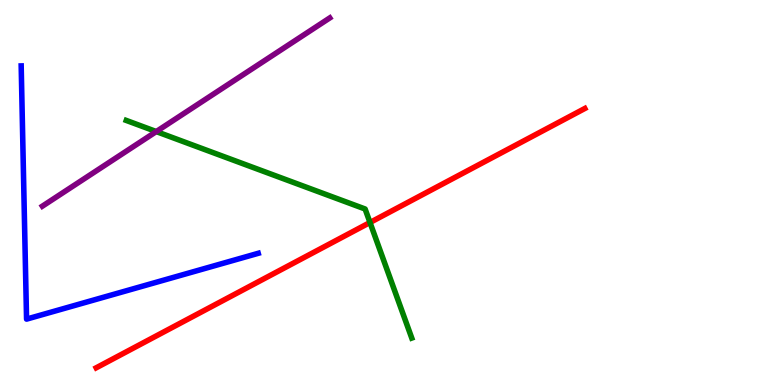[{'lines': ['blue', 'red'], 'intersections': []}, {'lines': ['green', 'red'], 'intersections': [{'x': 4.77, 'y': 4.22}]}, {'lines': ['purple', 'red'], 'intersections': []}, {'lines': ['blue', 'green'], 'intersections': []}, {'lines': ['blue', 'purple'], 'intersections': []}, {'lines': ['green', 'purple'], 'intersections': [{'x': 2.02, 'y': 6.58}]}]